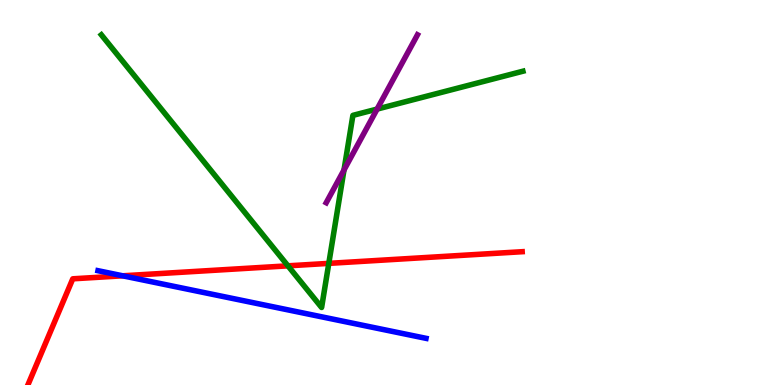[{'lines': ['blue', 'red'], 'intersections': [{'x': 1.58, 'y': 2.84}]}, {'lines': ['green', 'red'], 'intersections': [{'x': 3.72, 'y': 3.1}, {'x': 4.24, 'y': 3.16}]}, {'lines': ['purple', 'red'], 'intersections': []}, {'lines': ['blue', 'green'], 'intersections': []}, {'lines': ['blue', 'purple'], 'intersections': []}, {'lines': ['green', 'purple'], 'intersections': [{'x': 4.44, 'y': 5.58}, {'x': 4.87, 'y': 7.17}]}]